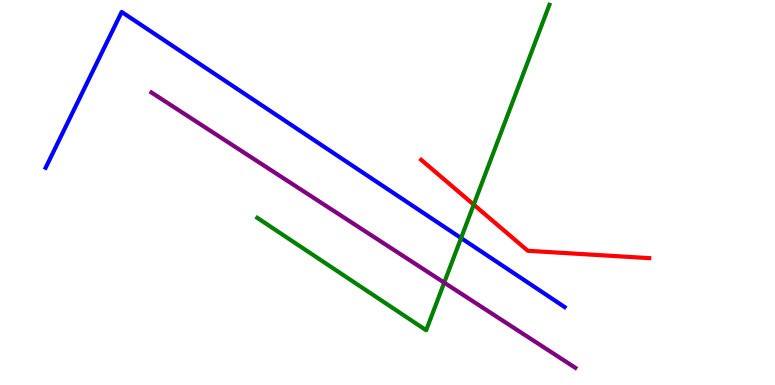[{'lines': ['blue', 'red'], 'intersections': []}, {'lines': ['green', 'red'], 'intersections': [{'x': 6.11, 'y': 4.68}]}, {'lines': ['purple', 'red'], 'intersections': []}, {'lines': ['blue', 'green'], 'intersections': [{'x': 5.95, 'y': 3.82}]}, {'lines': ['blue', 'purple'], 'intersections': []}, {'lines': ['green', 'purple'], 'intersections': [{'x': 5.73, 'y': 2.66}]}]